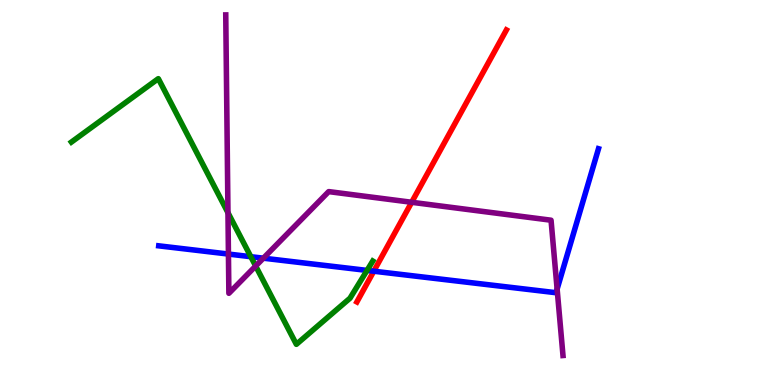[{'lines': ['blue', 'red'], 'intersections': [{'x': 4.82, 'y': 2.96}]}, {'lines': ['green', 'red'], 'intersections': []}, {'lines': ['purple', 'red'], 'intersections': [{'x': 5.31, 'y': 4.75}]}, {'lines': ['blue', 'green'], 'intersections': [{'x': 3.24, 'y': 3.33}, {'x': 4.74, 'y': 2.98}]}, {'lines': ['blue', 'purple'], 'intersections': [{'x': 2.95, 'y': 3.4}, {'x': 3.4, 'y': 3.29}, {'x': 7.19, 'y': 2.49}]}, {'lines': ['green', 'purple'], 'intersections': [{'x': 2.94, 'y': 4.48}, {'x': 3.3, 'y': 3.09}]}]